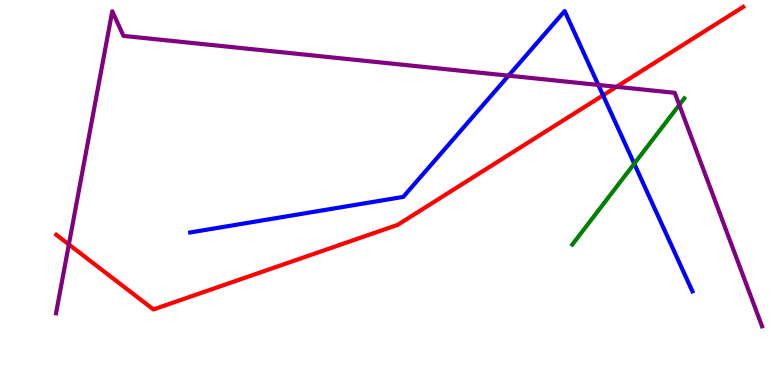[{'lines': ['blue', 'red'], 'intersections': [{'x': 7.78, 'y': 7.52}]}, {'lines': ['green', 'red'], 'intersections': []}, {'lines': ['purple', 'red'], 'intersections': [{'x': 0.889, 'y': 3.65}, {'x': 7.96, 'y': 7.75}]}, {'lines': ['blue', 'green'], 'intersections': [{'x': 8.18, 'y': 5.75}]}, {'lines': ['blue', 'purple'], 'intersections': [{'x': 6.56, 'y': 8.03}, {'x': 7.72, 'y': 7.79}]}, {'lines': ['green', 'purple'], 'intersections': [{'x': 8.76, 'y': 7.27}]}]